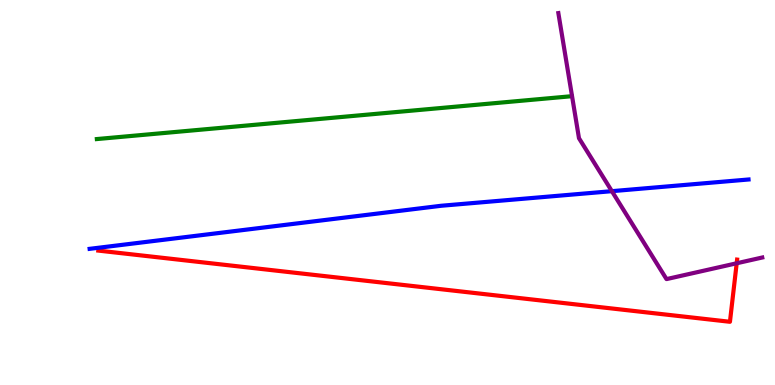[{'lines': ['blue', 'red'], 'intersections': []}, {'lines': ['green', 'red'], 'intersections': []}, {'lines': ['purple', 'red'], 'intersections': [{'x': 9.51, 'y': 3.16}]}, {'lines': ['blue', 'green'], 'intersections': []}, {'lines': ['blue', 'purple'], 'intersections': [{'x': 7.9, 'y': 5.03}]}, {'lines': ['green', 'purple'], 'intersections': []}]